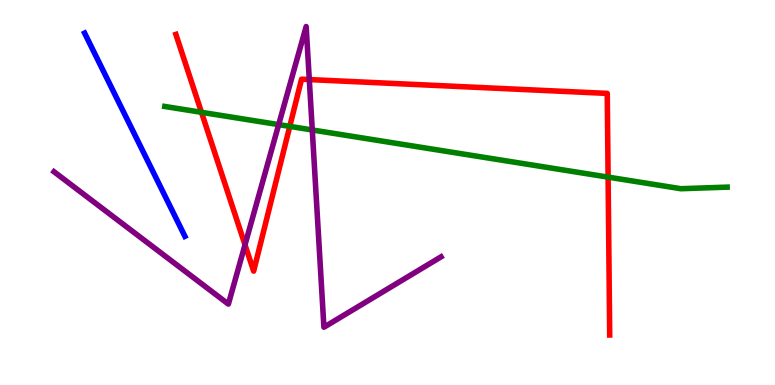[{'lines': ['blue', 'red'], 'intersections': []}, {'lines': ['green', 'red'], 'intersections': [{'x': 2.6, 'y': 7.08}, {'x': 3.74, 'y': 6.72}, {'x': 7.85, 'y': 5.4}]}, {'lines': ['purple', 'red'], 'intersections': [{'x': 3.16, 'y': 3.64}, {'x': 3.99, 'y': 7.93}]}, {'lines': ['blue', 'green'], 'intersections': []}, {'lines': ['blue', 'purple'], 'intersections': []}, {'lines': ['green', 'purple'], 'intersections': [{'x': 3.6, 'y': 6.76}, {'x': 4.03, 'y': 6.62}]}]